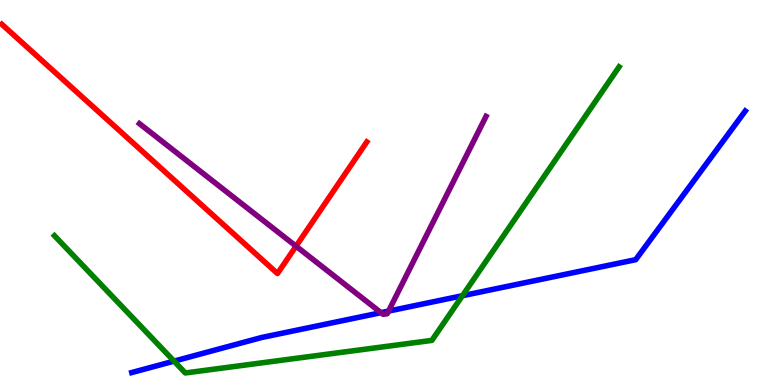[{'lines': ['blue', 'red'], 'intersections': []}, {'lines': ['green', 'red'], 'intersections': []}, {'lines': ['purple', 'red'], 'intersections': [{'x': 3.82, 'y': 3.61}]}, {'lines': ['blue', 'green'], 'intersections': [{'x': 2.25, 'y': 0.62}, {'x': 5.97, 'y': 2.32}]}, {'lines': ['blue', 'purple'], 'intersections': [{'x': 4.92, 'y': 1.88}, {'x': 5.01, 'y': 1.92}]}, {'lines': ['green', 'purple'], 'intersections': []}]